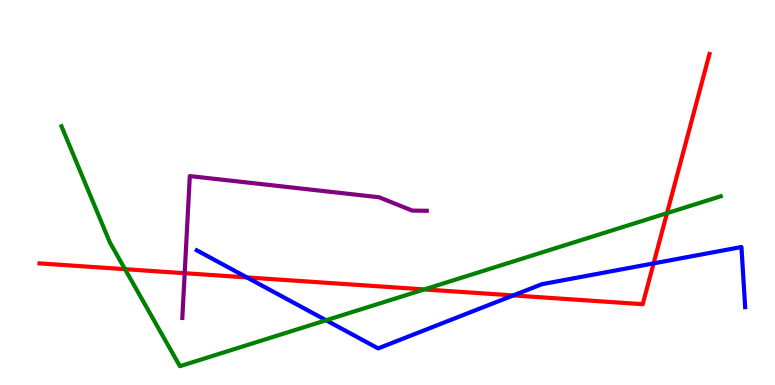[{'lines': ['blue', 'red'], 'intersections': [{'x': 3.19, 'y': 2.79}, {'x': 6.62, 'y': 2.33}, {'x': 8.43, 'y': 3.16}]}, {'lines': ['green', 'red'], 'intersections': [{'x': 1.61, 'y': 3.01}, {'x': 5.47, 'y': 2.48}, {'x': 8.61, 'y': 4.46}]}, {'lines': ['purple', 'red'], 'intersections': [{'x': 2.38, 'y': 2.9}]}, {'lines': ['blue', 'green'], 'intersections': [{'x': 4.21, 'y': 1.68}]}, {'lines': ['blue', 'purple'], 'intersections': []}, {'lines': ['green', 'purple'], 'intersections': []}]